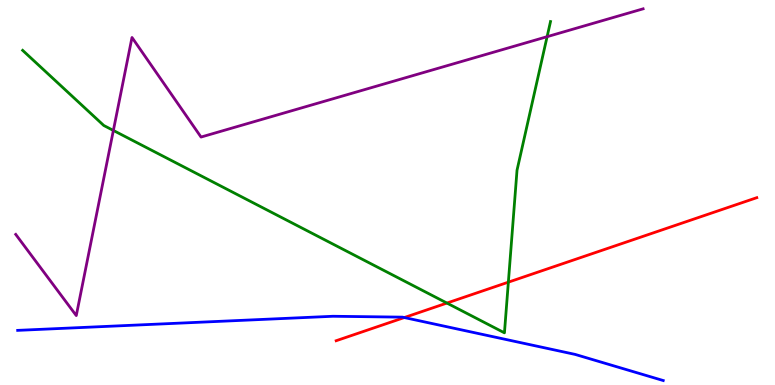[{'lines': ['blue', 'red'], 'intersections': [{'x': 5.22, 'y': 1.75}]}, {'lines': ['green', 'red'], 'intersections': [{'x': 5.77, 'y': 2.13}, {'x': 6.56, 'y': 2.67}]}, {'lines': ['purple', 'red'], 'intersections': []}, {'lines': ['blue', 'green'], 'intersections': []}, {'lines': ['blue', 'purple'], 'intersections': []}, {'lines': ['green', 'purple'], 'intersections': [{'x': 1.46, 'y': 6.61}, {'x': 7.06, 'y': 9.05}]}]